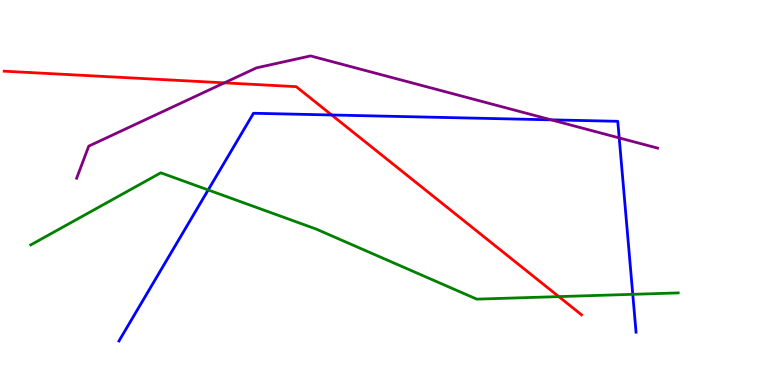[{'lines': ['blue', 'red'], 'intersections': [{'x': 4.28, 'y': 7.01}]}, {'lines': ['green', 'red'], 'intersections': [{'x': 7.21, 'y': 2.3}]}, {'lines': ['purple', 'red'], 'intersections': [{'x': 2.89, 'y': 7.85}]}, {'lines': ['blue', 'green'], 'intersections': [{'x': 2.69, 'y': 5.07}, {'x': 8.16, 'y': 2.36}]}, {'lines': ['blue', 'purple'], 'intersections': [{'x': 7.11, 'y': 6.89}, {'x': 7.99, 'y': 6.42}]}, {'lines': ['green', 'purple'], 'intersections': []}]